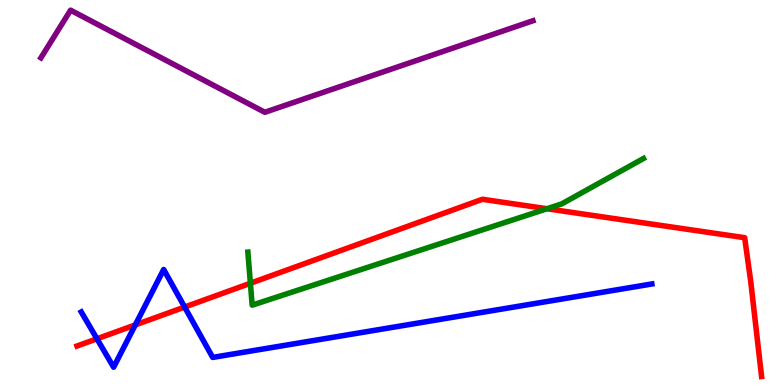[{'lines': ['blue', 'red'], 'intersections': [{'x': 1.25, 'y': 1.2}, {'x': 1.75, 'y': 1.56}, {'x': 2.38, 'y': 2.02}]}, {'lines': ['green', 'red'], 'intersections': [{'x': 3.23, 'y': 2.64}, {'x': 7.06, 'y': 4.58}]}, {'lines': ['purple', 'red'], 'intersections': []}, {'lines': ['blue', 'green'], 'intersections': []}, {'lines': ['blue', 'purple'], 'intersections': []}, {'lines': ['green', 'purple'], 'intersections': []}]